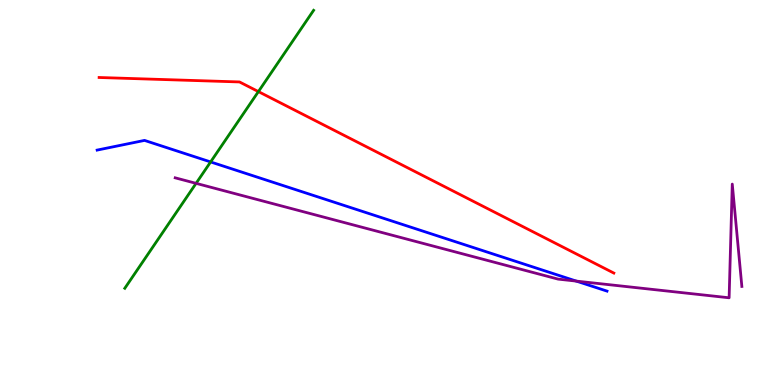[{'lines': ['blue', 'red'], 'intersections': []}, {'lines': ['green', 'red'], 'intersections': [{'x': 3.33, 'y': 7.62}]}, {'lines': ['purple', 'red'], 'intersections': []}, {'lines': ['blue', 'green'], 'intersections': [{'x': 2.72, 'y': 5.79}]}, {'lines': ['blue', 'purple'], 'intersections': [{'x': 7.44, 'y': 2.7}]}, {'lines': ['green', 'purple'], 'intersections': [{'x': 2.53, 'y': 5.24}]}]